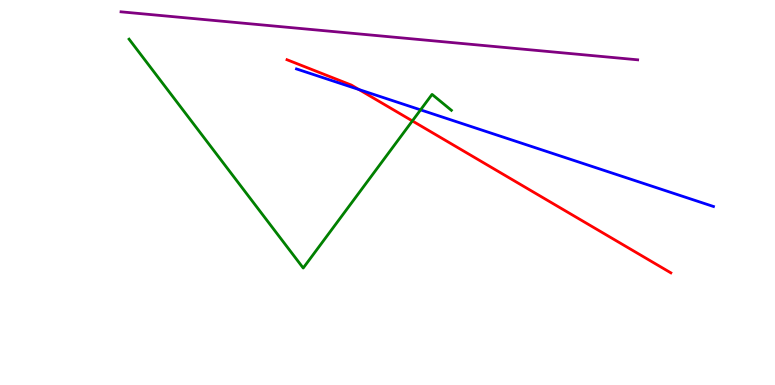[{'lines': ['blue', 'red'], 'intersections': [{'x': 4.63, 'y': 7.67}]}, {'lines': ['green', 'red'], 'intersections': [{'x': 5.32, 'y': 6.86}]}, {'lines': ['purple', 'red'], 'intersections': []}, {'lines': ['blue', 'green'], 'intersections': [{'x': 5.43, 'y': 7.15}]}, {'lines': ['blue', 'purple'], 'intersections': []}, {'lines': ['green', 'purple'], 'intersections': []}]